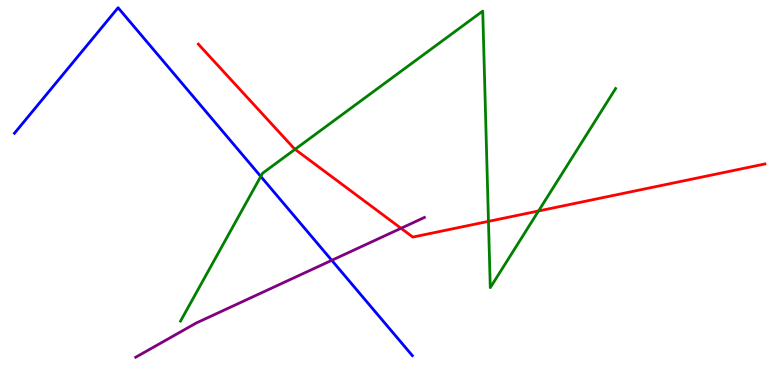[{'lines': ['blue', 'red'], 'intersections': []}, {'lines': ['green', 'red'], 'intersections': [{'x': 3.81, 'y': 6.12}, {'x': 6.3, 'y': 4.25}, {'x': 6.95, 'y': 4.52}]}, {'lines': ['purple', 'red'], 'intersections': [{'x': 5.17, 'y': 4.07}]}, {'lines': ['blue', 'green'], 'intersections': [{'x': 3.36, 'y': 5.42}]}, {'lines': ['blue', 'purple'], 'intersections': [{'x': 4.28, 'y': 3.24}]}, {'lines': ['green', 'purple'], 'intersections': []}]